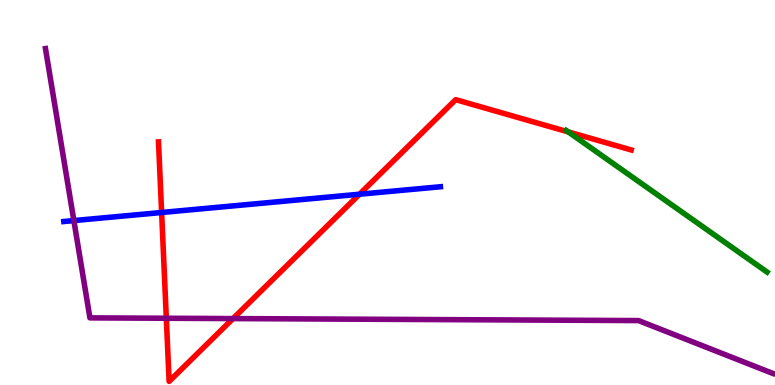[{'lines': ['blue', 'red'], 'intersections': [{'x': 2.09, 'y': 4.48}, {'x': 4.64, 'y': 4.96}]}, {'lines': ['green', 'red'], 'intersections': [{'x': 7.33, 'y': 6.57}]}, {'lines': ['purple', 'red'], 'intersections': [{'x': 2.15, 'y': 1.73}, {'x': 3.01, 'y': 1.73}]}, {'lines': ['blue', 'green'], 'intersections': []}, {'lines': ['blue', 'purple'], 'intersections': [{'x': 0.953, 'y': 4.27}]}, {'lines': ['green', 'purple'], 'intersections': []}]